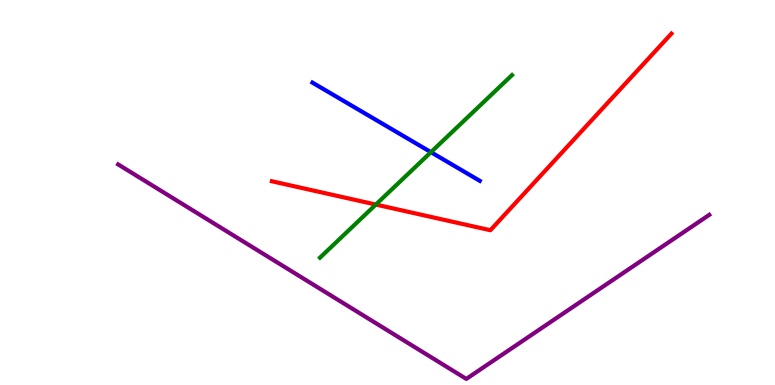[{'lines': ['blue', 'red'], 'intersections': []}, {'lines': ['green', 'red'], 'intersections': [{'x': 4.85, 'y': 4.69}]}, {'lines': ['purple', 'red'], 'intersections': []}, {'lines': ['blue', 'green'], 'intersections': [{'x': 5.56, 'y': 6.05}]}, {'lines': ['blue', 'purple'], 'intersections': []}, {'lines': ['green', 'purple'], 'intersections': []}]